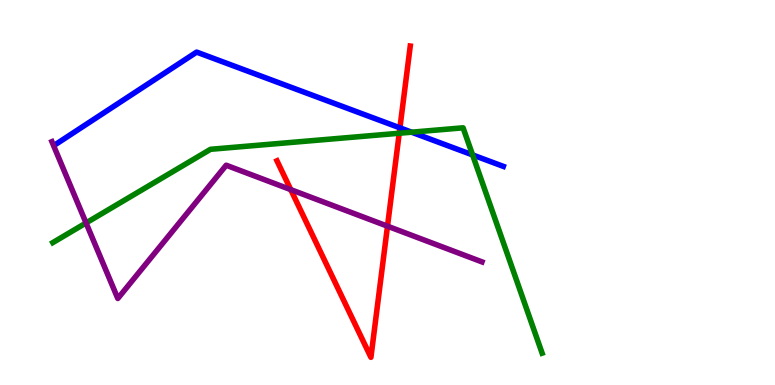[{'lines': ['blue', 'red'], 'intersections': [{'x': 5.16, 'y': 6.68}]}, {'lines': ['green', 'red'], 'intersections': [{'x': 5.15, 'y': 6.54}]}, {'lines': ['purple', 'red'], 'intersections': [{'x': 3.75, 'y': 5.07}, {'x': 5.0, 'y': 4.13}]}, {'lines': ['blue', 'green'], 'intersections': [{'x': 5.31, 'y': 6.57}, {'x': 6.1, 'y': 5.98}]}, {'lines': ['blue', 'purple'], 'intersections': []}, {'lines': ['green', 'purple'], 'intersections': [{'x': 1.11, 'y': 4.21}]}]